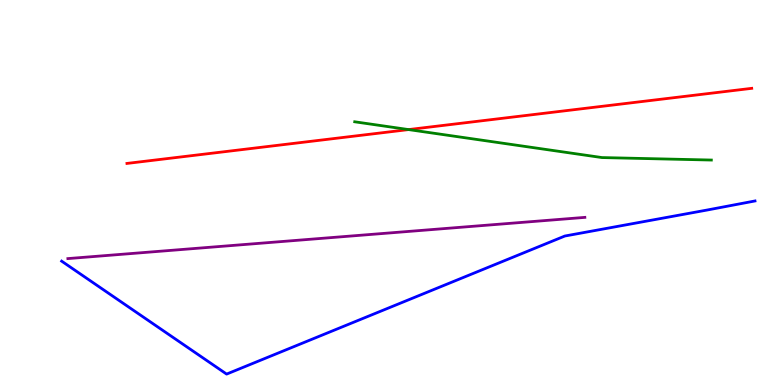[{'lines': ['blue', 'red'], 'intersections': []}, {'lines': ['green', 'red'], 'intersections': [{'x': 5.27, 'y': 6.63}]}, {'lines': ['purple', 'red'], 'intersections': []}, {'lines': ['blue', 'green'], 'intersections': []}, {'lines': ['blue', 'purple'], 'intersections': []}, {'lines': ['green', 'purple'], 'intersections': []}]